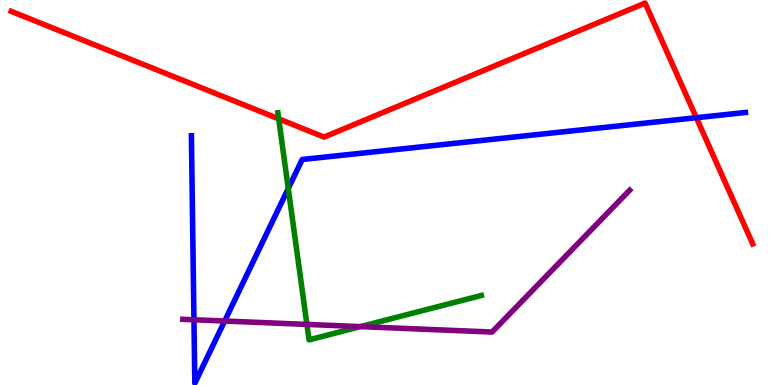[{'lines': ['blue', 'red'], 'intersections': [{'x': 8.98, 'y': 6.94}]}, {'lines': ['green', 'red'], 'intersections': [{'x': 3.6, 'y': 6.91}]}, {'lines': ['purple', 'red'], 'intersections': []}, {'lines': ['blue', 'green'], 'intersections': [{'x': 3.72, 'y': 5.1}]}, {'lines': ['blue', 'purple'], 'intersections': [{'x': 2.5, 'y': 1.69}, {'x': 2.9, 'y': 1.66}]}, {'lines': ['green', 'purple'], 'intersections': [{'x': 3.96, 'y': 1.57}, {'x': 4.65, 'y': 1.52}]}]